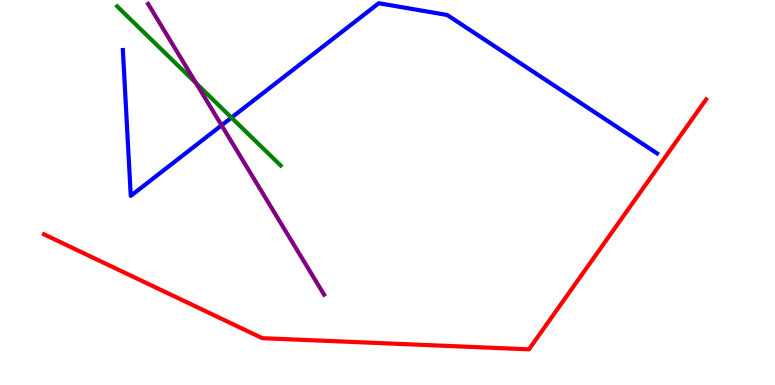[{'lines': ['blue', 'red'], 'intersections': []}, {'lines': ['green', 'red'], 'intersections': []}, {'lines': ['purple', 'red'], 'intersections': []}, {'lines': ['blue', 'green'], 'intersections': [{'x': 2.99, 'y': 6.94}]}, {'lines': ['blue', 'purple'], 'intersections': [{'x': 2.86, 'y': 6.75}]}, {'lines': ['green', 'purple'], 'intersections': [{'x': 2.53, 'y': 7.84}]}]